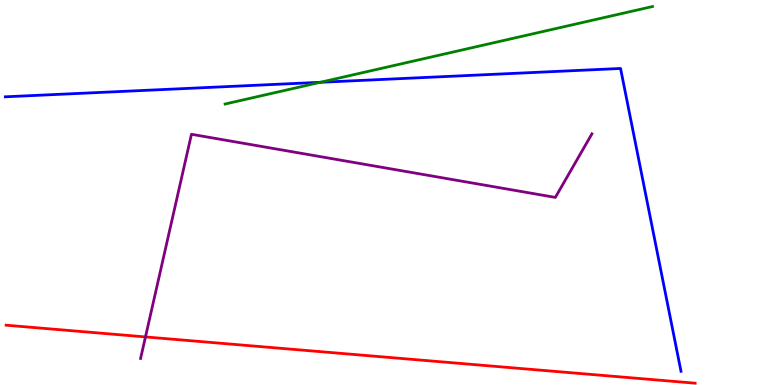[{'lines': ['blue', 'red'], 'intersections': []}, {'lines': ['green', 'red'], 'intersections': []}, {'lines': ['purple', 'red'], 'intersections': [{'x': 1.88, 'y': 1.25}]}, {'lines': ['blue', 'green'], 'intersections': [{'x': 4.13, 'y': 7.86}]}, {'lines': ['blue', 'purple'], 'intersections': []}, {'lines': ['green', 'purple'], 'intersections': []}]